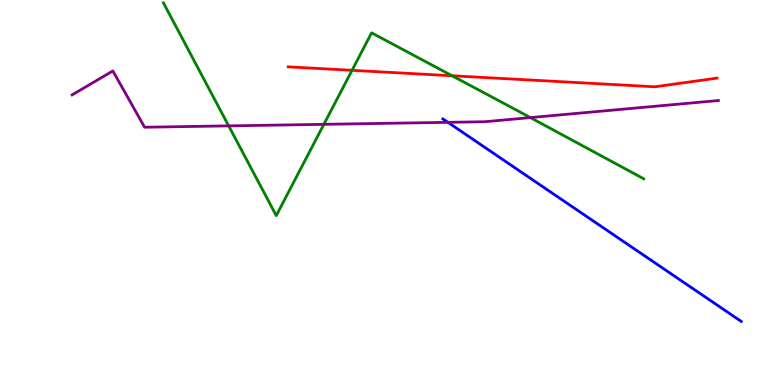[{'lines': ['blue', 'red'], 'intersections': []}, {'lines': ['green', 'red'], 'intersections': [{'x': 4.54, 'y': 8.17}, {'x': 5.83, 'y': 8.03}]}, {'lines': ['purple', 'red'], 'intersections': []}, {'lines': ['blue', 'green'], 'intersections': []}, {'lines': ['blue', 'purple'], 'intersections': [{'x': 5.78, 'y': 6.82}]}, {'lines': ['green', 'purple'], 'intersections': [{'x': 2.95, 'y': 6.73}, {'x': 4.18, 'y': 6.77}, {'x': 6.84, 'y': 6.95}]}]